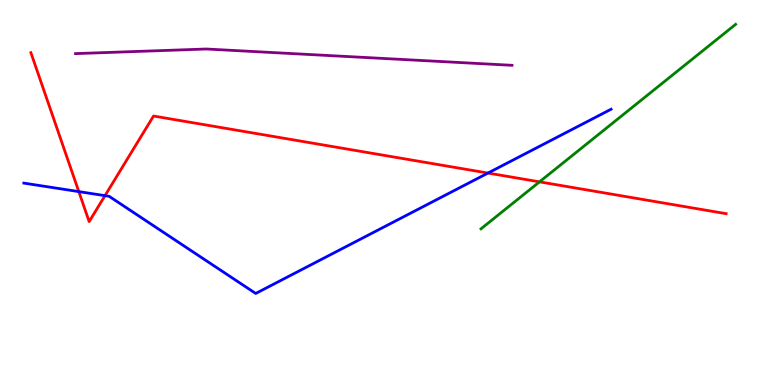[{'lines': ['blue', 'red'], 'intersections': [{'x': 1.02, 'y': 5.02}, {'x': 1.35, 'y': 4.92}, {'x': 6.3, 'y': 5.51}]}, {'lines': ['green', 'red'], 'intersections': [{'x': 6.96, 'y': 5.28}]}, {'lines': ['purple', 'red'], 'intersections': []}, {'lines': ['blue', 'green'], 'intersections': []}, {'lines': ['blue', 'purple'], 'intersections': []}, {'lines': ['green', 'purple'], 'intersections': []}]